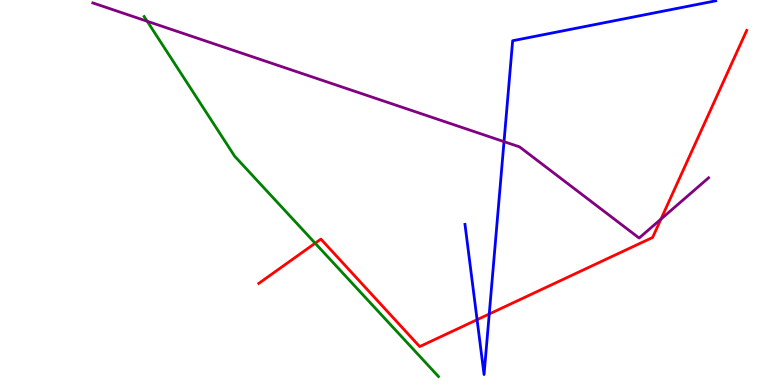[{'lines': ['blue', 'red'], 'intersections': [{'x': 6.16, 'y': 1.7}, {'x': 6.31, 'y': 1.84}]}, {'lines': ['green', 'red'], 'intersections': [{'x': 4.07, 'y': 3.68}]}, {'lines': ['purple', 'red'], 'intersections': [{'x': 8.53, 'y': 4.31}]}, {'lines': ['blue', 'green'], 'intersections': []}, {'lines': ['blue', 'purple'], 'intersections': [{'x': 6.5, 'y': 6.32}]}, {'lines': ['green', 'purple'], 'intersections': [{'x': 1.9, 'y': 9.45}]}]